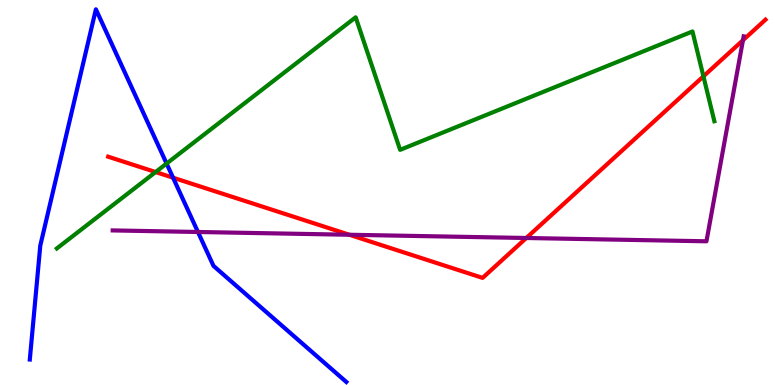[{'lines': ['blue', 'red'], 'intersections': [{'x': 2.23, 'y': 5.38}]}, {'lines': ['green', 'red'], 'intersections': [{'x': 2.01, 'y': 5.53}, {'x': 9.08, 'y': 8.02}]}, {'lines': ['purple', 'red'], 'intersections': [{'x': 4.51, 'y': 3.9}, {'x': 6.79, 'y': 3.82}, {'x': 9.59, 'y': 8.95}]}, {'lines': ['blue', 'green'], 'intersections': [{'x': 2.15, 'y': 5.75}]}, {'lines': ['blue', 'purple'], 'intersections': [{'x': 2.55, 'y': 3.97}]}, {'lines': ['green', 'purple'], 'intersections': []}]